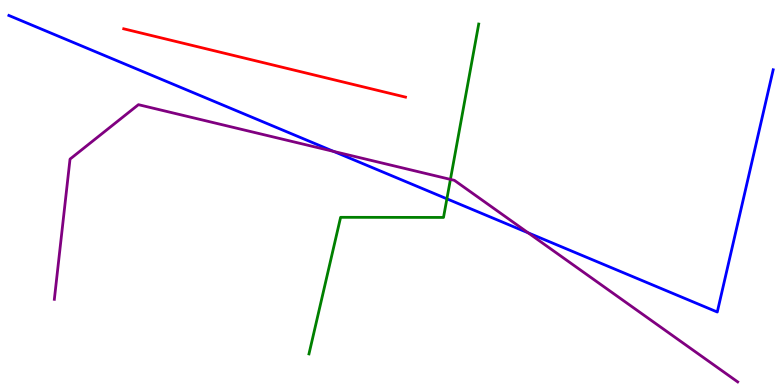[{'lines': ['blue', 'red'], 'intersections': []}, {'lines': ['green', 'red'], 'intersections': []}, {'lines': ['purple', 'red'], 'intersections': []}, {'lines': ['blue', 'green'], 'intersections': [{'x': 5.77, 'y': 4.84}]}, {'lines': ['blue', 'purple'], 'intersections': [{'x': 4.31, 'y': 6.07}, {'x': 6.82, 'y': 3.95}]}, {'lines': ['green', 'purple'], 'intersections': [{'x': 5.81, 'y': 5.34}]}]